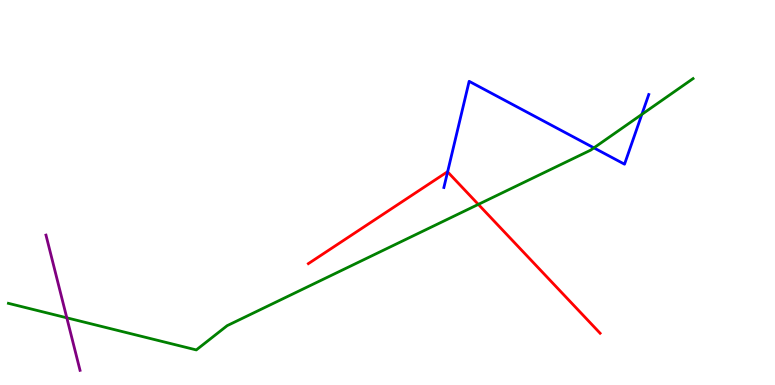[{'lines': ['blue', 'red'], 'intersections': [{'x': 5.78, 'y': 5.54}]}, {'lines': ['green', 'red'], 'intersections': [{'x': 6.17, 'y': 4.69}]}, {'lines': ['purple', 'red'], 'intersections': []}, {'lines': ['blue', 'green'], 'intersections': [{'x': 7.66, 'y': 6.16}, {'x': 8.28, 'y': 7.03}]}, {'lines': ['blue', 'purple'], 'intersections': []}, {'lines': ['green', 'purple'], 'intersections': [{'x': 0.862, 'y': 1.75}]}]